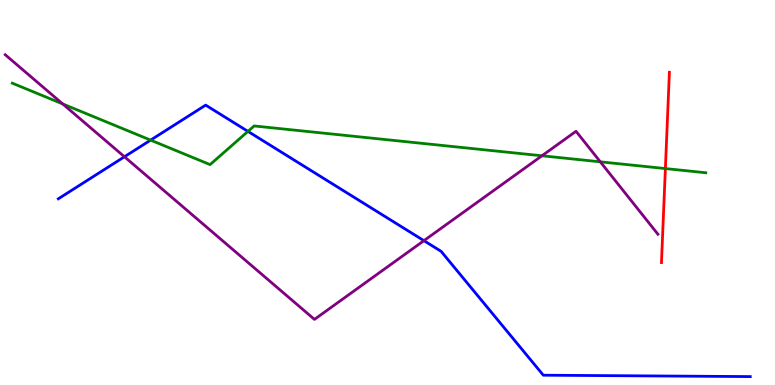[{'lines': ['blue', 'red'], 'intersections': []}, {'lines': ['green', 'red'], 'intersections': [{'x': 8.59, 'y': 5.62}]}, {'lines': ['purple', 'red'], 'intersections': []}, {'lines': ['blue', 'green'], 'intersections': [{'x': 1.94, 'y': 6.36}, {'x': 3.2, 'y': 6.59}]}, {'lines': ['blue', 'purple'], 'intersections': [{'x': 1.61, 'y': 5.93}, {'x': 5.47, 'y': 3.75}]}, {'lines': ['green', 'purple'], 'intersections': [{'x': 0.809, 'y': 7.3}, {'x': 6.99, 'y': 5.95}, {'x': 7.75, 'y': 5.8}]}]